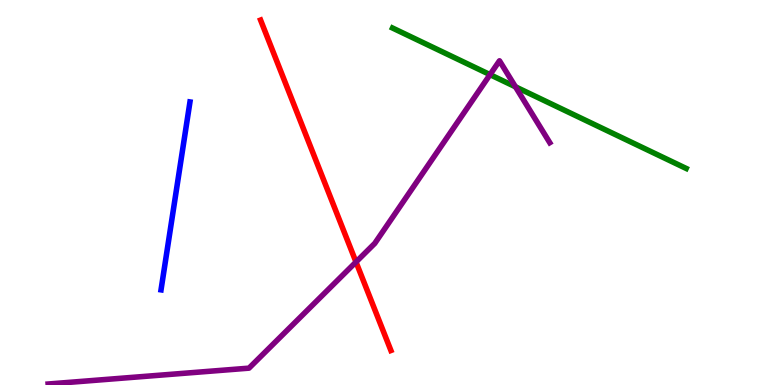[{'lines': ['blue', 'red'], 'intersections': []}, {'lines': ['green', 'red'], 'intersections': []}, {'lines': ['purple', 'red'], 'intersections': [{'x': 4.59, 'y': 3.19}]}, {'lines': ['blue', 'green'], 'intersections': []}, {'lines': ['blue', 'purple'], 'intersections': []}, {'lines': ['green', 'purple'], 'intersections': [{'x': 6.32, 'y': 8.06}, {'x': 6.65, 'y': 7.75}]}]